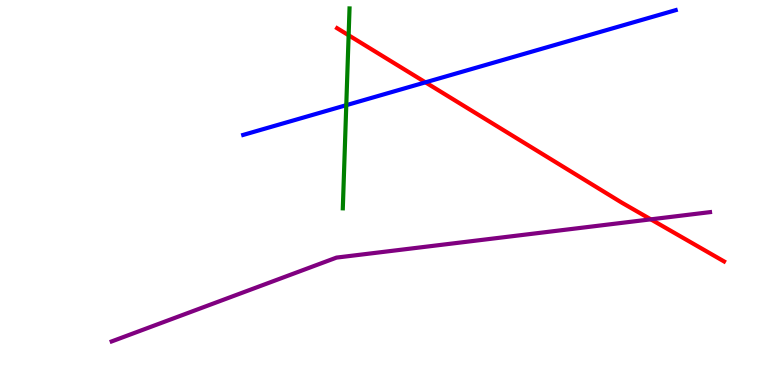[{'lines': ['blue', 'red'], 'intersections': [{'x': 5.49, 'y': 7.86}]}, {'lines': ['green', 'red'], 'intersections': [{'x': 4.5, 'y': 9.08}]}, {'lines': ['purple', 'red'], 'intersections': [{'x': 8.4, 'y': 4.3}]}, {'lines': ['blue', 'green'], 'intersections': [{'x': 4.47, 'y': 7.27}]}, {'lines': ['blue', 'purple'], 'intersections': []}, {'lines': ['green', 'purple'], 'intersections': []}]